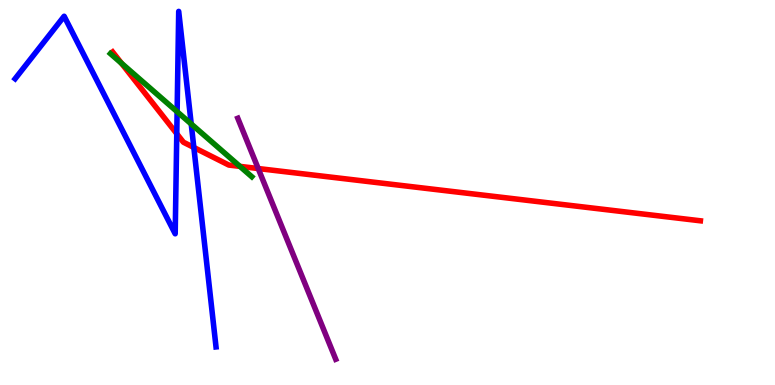[{'lines': ['blue', 'red'], 'intersections': [{'x': 2.28, 'y': 6.53}, {'x': 2.5, 'y': 6.17}]}, {'lines': ['green', 'red'], 'intersections': [{'x': 1.57, 'y': 8.36}, {'x': 3.1, 'y': 5.68}]}, {'lines': ['purple', 'red'], 'intersections': [{'x': 3.33, 'y': 5.62}]}, {'lines': ['blue', 'green'], 'intersections': [{'x': 2.29, 'y': 7.1}, {'x': 2.47, 'y': 6.78}]}, {'lines': ['blue', 'purple'], 'intersections': []}, {'lines': ['green', 'purple'], 'intersections': []}]